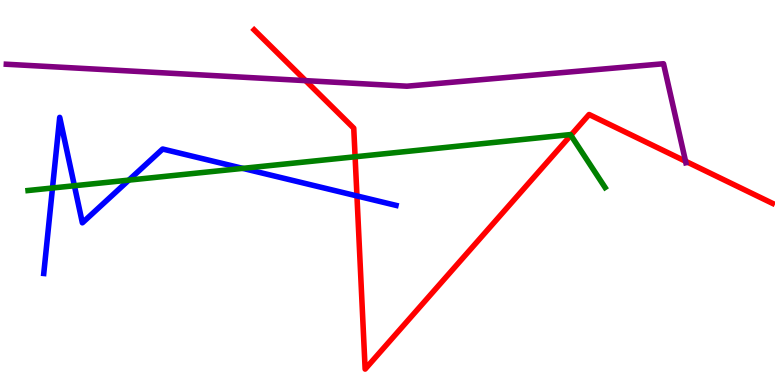[{'lines': ['blue', 'red'], 'intersections': [{'x': 4.61, 'y': 4.91}]}, {'lines': ['green', 'red'], 'intersections': [{'x': 4.58, 'y': 5.93}, {'x': 7.37, 'y': 6.49}]}, {'lines': ['purple', 'red'], 'intersections': [{'x': 3.94, 'y': 7.91}, {'x': 8.85, 'y': 5.81}]}, {'lines': ['blue', 'green'], 'intersections': [{'x': 0.677, 'y': 5.12}, {'x': 0.96, 'y': 5.18}, {'x': 1.66, 'y': 5.32}, {'x': 3.13, 'y': 5.63}]}, {'lines': ['blue', 'purple'], 'intersections': []}, {'lines': ['green', 'purple'], 'intersections': []}]